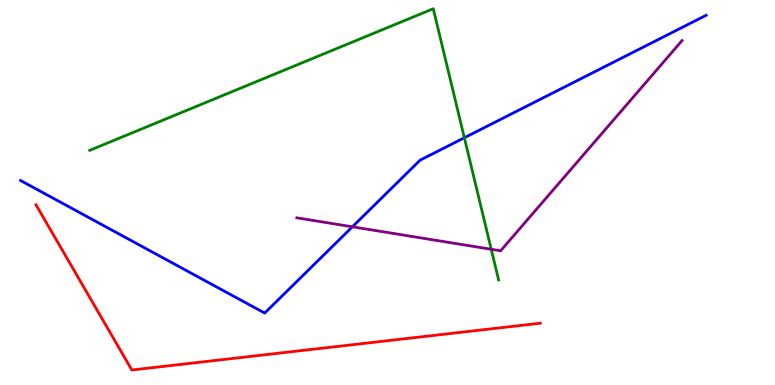[{'lines': ['blue', 'red'], 'intersections': []}, {'lines': ['green', 'red'], 'intersections': []}, {'lines': ['purple', 'red'], 'intersections': []}, {'lines': ['blue', 'green'], 'intersections': [{'x': 5.99, 'y': 6.42}]}, {'lines': ['blue', 'purple'], 'intersections': [{'x': 4.55, 'y': 4.11}]}, {'lines': ['green', 'purple'], 'intersections': [{'x': 6.34, 'y': 3.53}]}]